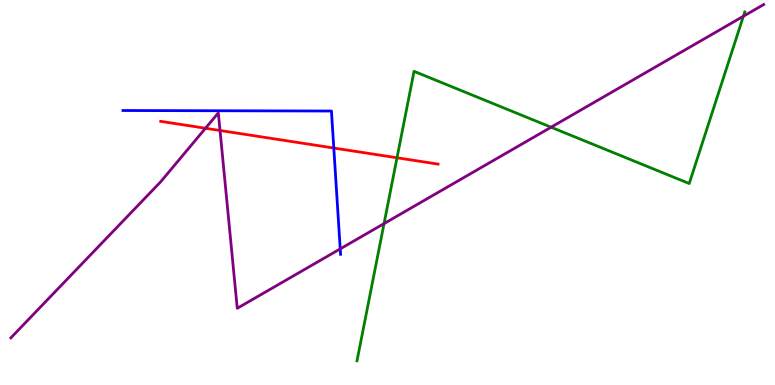[{'lines': ['blue', 'red'], 'intersections': [{'x': 4.31, 'y': 6.15}]}, {'lines': ['green', 'red'], 'intersections': [{'x': 5.12, 'y': 5.9}]}, {'lines': ['purple', 'red'], 'intersections': [{'x': 2.65, 'y': 6.67}, {'x': 2.84, 'y': 6.61}]}, {'lines': ['blue', 'green'], 'intersections': []}, {'lines': ['blue', 'purple'], 'intersections': [{'x': 4.39, 'y': 3.54}]}, {'lines': ['green', 'purple'], 'intersections': [{'x': 4.96, 'y': 4.19}, {'x': 7.11, 'y': 6.7}, {'x': 9.59, 'y': 9.58}]}]